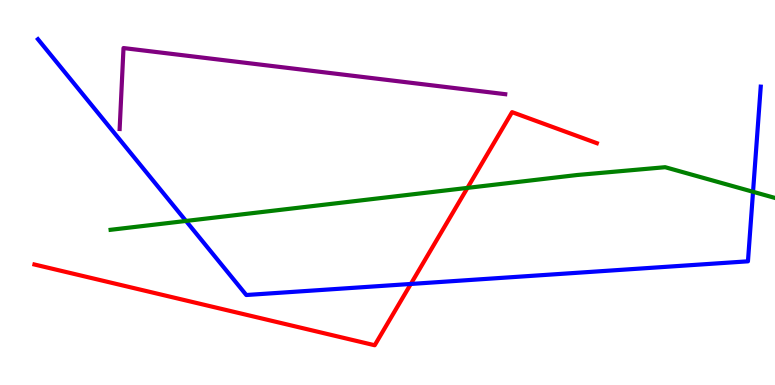[{'lines': ['blue', 'red'], 'intersections': [{'x': 5.3, 'y': 2.62}]}, {'lines': ['green', 'red'], 'intersections': [{'x': 6.03, 'y': 5.12}]}, {'lines': ['purple', 'red'], 'intersections': []}, {'lines': ['blue', 'green'], 'intersections': [{'x': 2.4, 'y': 4.26}, {'x': 9.72, 'y': 5.02}]}, {'lines': ['blue', 'purple'], 'intersections': []}, {'lines': ['green', 'purple'], 'intersections': []}]